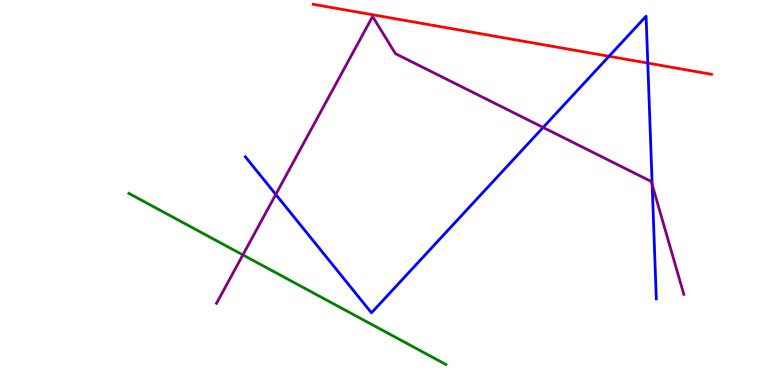[{'lines': ['blue', 'red'], 'intersections': [{'x': 7.86, 'y': 8.54}, {'x': 8.36, 'y': 8.36}]}, {'lines': ['green', 'red'], 'intersections': []}, {'lines': ['purple', 'red'], 'intersections': []}, {'lines': ['blue', 'green'], 'intersections': []}, {'lines': ['blue', 'purple'], 'intersections': [{'x': 3.56, 'y': 4.95}, {'x': 7.01, 'y': 6.69}, {'x': 8.42, 'y': 5.2}]}, {'lines': ['green', 'purple'], 'intersections': [{'x': 3.13, 'y': 3.38}]}]